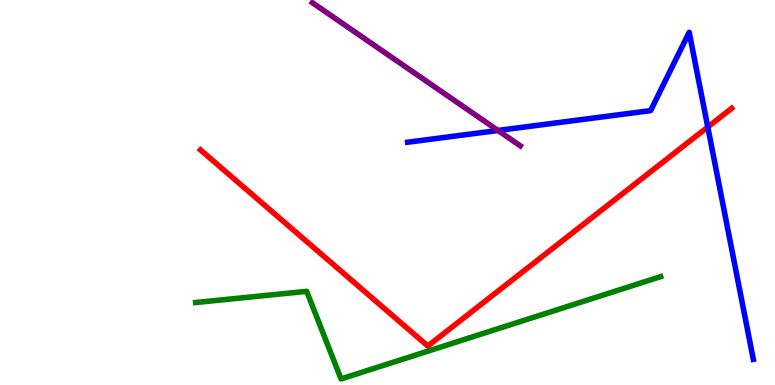[{'lines': ['blue', 'red'], 'intersections': [{'x': 9.13, 'y': 6.7}]}, {'lines': ['green', 'red'], 'intersections': []}, {'lines': ['purple', 'red'], 'intersections': []}, {'lines': ['blue', 'green'], 'intersections': []}, {'lines': ['blue', 'purple'], 'intersections': [{'x': 6.43, 'y': 6.61}]}, {'lines': ['green', 'purple'], 'intersections': []}]